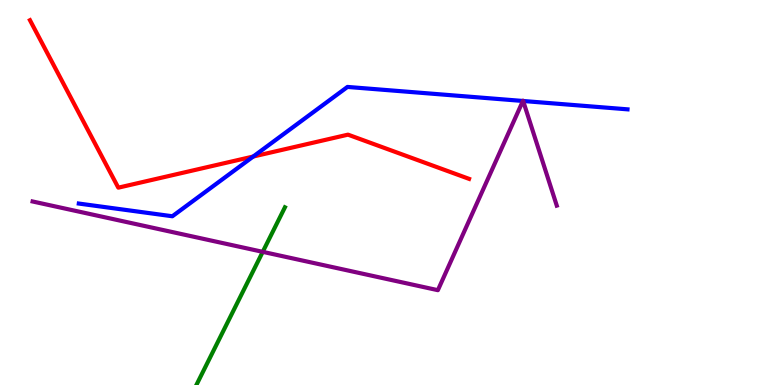[{'lines': ['blue', 'red'], 'intersections': [{'x': 3.27, 'y': 5.93}]}, {'lines': ['green', 'red'], 'intersections': []}, {'lines': ['purple', 'red'], 'intersections': []}, {'lines': ['blue', 'green'], 'intersections': []}, {'lines': ['blue', 'purple'], 'intersections': [{'x': 6.75, 'y': 7.38}, {'x': 6.75, 'y': 7.38}]}, {'lines': ['green', 'purple'], 'intersections': [{'x': 3.39, 'y': 3.46}]}]